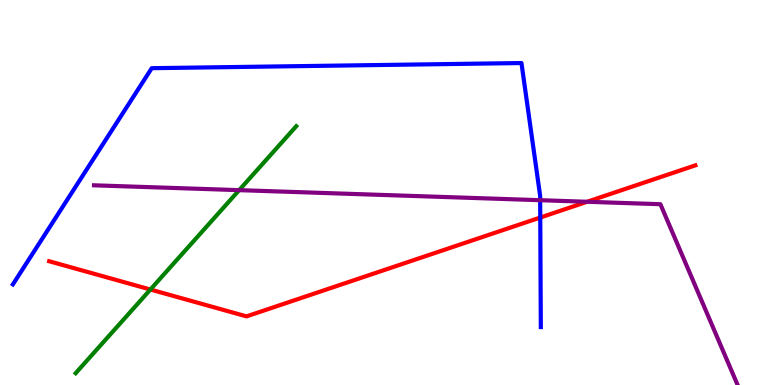[{'lines': ['blue', 'red'], 'intersections': [{'x': 6.97, 'y': 4.35}]}, {'lines': ['green', 'red'], 'intersections': [{'x': 1.94, 'y': 2.48}]}, {'lines': ['purple', 'red'], 'intersections': [{'x': 7.58, 'y': 4.76}]}, {'lines': ['blue', 'green'], 'intersections': []}, {'lines': ['blue', 'purple'], 'intersections': [{'x': 6.97, 'y': 4.8}]}, {'lines': ['green', 'purple'], 'intersections': [{'x': 3.09, 'y': 5.06}]}]